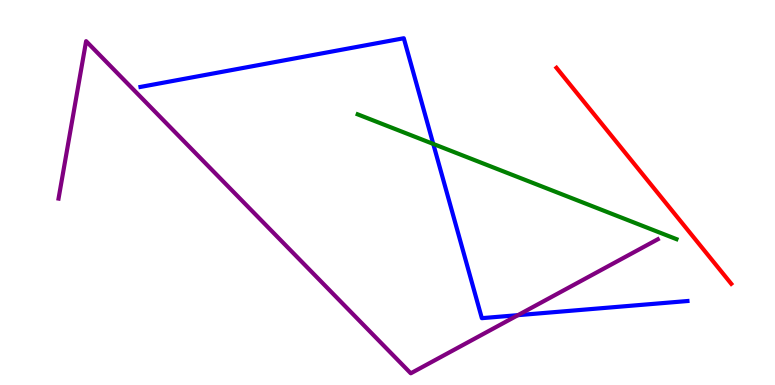[{'lines': ['blue', 'red'], 'intersections': []}, {'lines': ['green', 'red'], 'intersections': []}, {'lines': ['purple', 'red'], 'intersections': []}, {'lines': ['blue', 'green'], 'intersections': [{'x': 5.59, 'y': 6.26}]}, {'lines': ['blue', 'purple'], 'intersections': [{'x': 6.68, 'y': 1.81}]}, {'lines': ['green', 'purple'], 'intersections': []}]